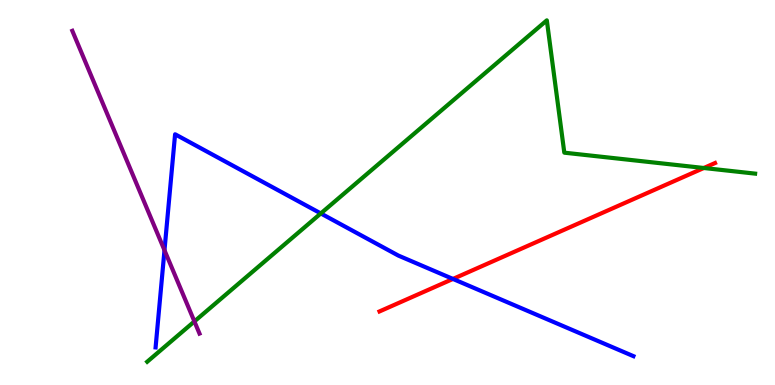[{'lines': ['blue', 'red'], 'intersections': [{'x': 5.84, 'y': 2.75}]}, {'lines': ['green', 'red'], 'intersections': [{'x': 9.08, 'y': 5.64}]}, {'lines': ['purple', 'red'], 'intersections': []}, {'lines': ['blue', 'green'], 'intersections': [{'x': 4.14, 'y': 4.46}]}, {'lines': ['blue', 'purple'], 'intersections': [{'x': 2.12, 'y': 3.5}]}, {'lines': ['green', 'purple'], 'intersections': [{'x': 2.51, 'y': 1.65}]}]